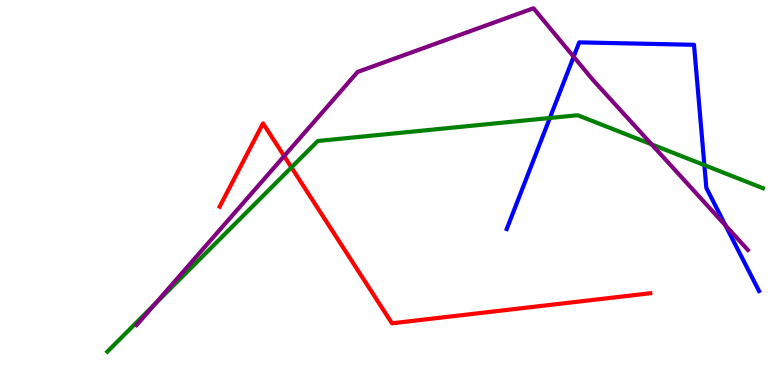[{'lines': ['blue', 'red'], 'intersections': []}, {'lines': ['green', 'red'], 'intersections': [{'x': 3.76, 'y': 5.65}]}, {'lines': ['purple', 'red'], 'intersections': [{'x': 3.67, 'y': 5.95}]}, {'lines': ['blue', 'green'], 'intersections': [{'x': 7.09, 'y': 6.94}, {'x': 9.09, 'y': 5.71}]}, {'lines': ['blue', 'purple'], 'intersections': [{'x': 7.4, 'y': 8.53}, {'x': 9.36, 'y': 4.14}]}, {'lines': ['green', 'purple'], 'intersections': [{'x': 2.0, 'y': 2.11}, {'x': 8.41, 'y': 6.25}]}]